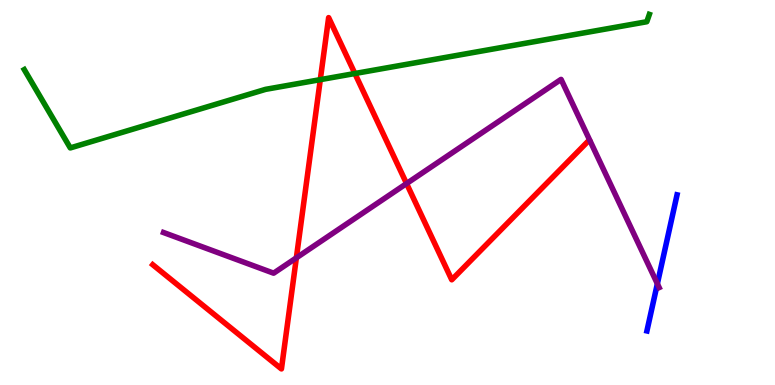[{'lines': ['blue', 'red'], 'intersections': []}, {'lines': ['green', 'red'], 'intersections': [{'x': 4.13, 'y': 7.93}, {'x': 4.58, 'y': 8.09}]}, {'lines': ['purple', 'red'], 'intersections': [{'x': 3.82, 'y': 3.3}, {'x': 5.25, 'y': 5.23}]}, {'lines': ['blue', 'green'], 'intersections': []}, {'lines': ['blue', 'purple'], 'intersections': [{'x': 8.48, 'y': 2.63}]}, {'lines': ['green', 'purple'], 'intersections': []}]